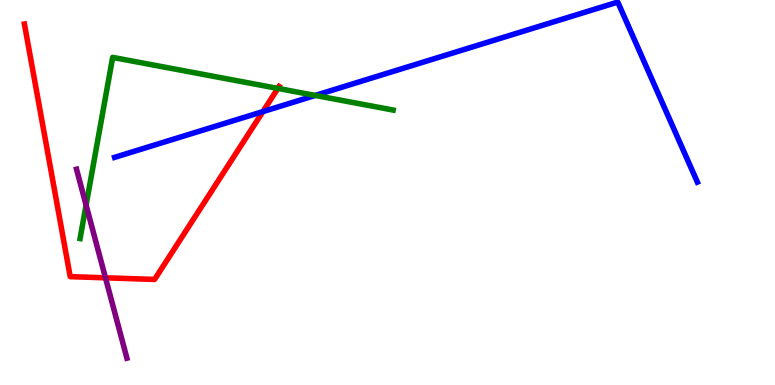[{'lines': ['blue', 'red'], 'intersections': [{'x': 3.39, 'y': 7.1}]}, {'lines': ['green', 'red'], 'intersections': [{'x': 3.59, 'y': 7.7}]}, {'lines': ['purple', 'red'], 'intersections': [{'x': 1.36, 'y': 2.78}]}, {'lines': ['blue', 'green'], 'intersections': [{'x': 4.07, 'y': 7.52}]}, {'lines': ['blue', 'purple'], 'intersections': []}, {'lines': ['green', 'purple'], 'intersections': [{'x': 1.11, 'y': 4.67}]}]